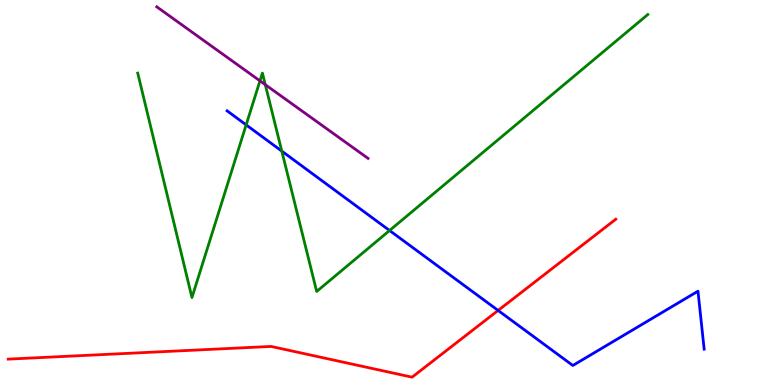[{'lines': ['blue', 'red'], 'intersections': [{'x': 6.43, 'y': 1.94}]}, {'lines': ['green', 'red'], 'intersections': []}, {'lines': ['purple', 'red'], 'intersections': []}, {'lines': ['blue', 'green'], 'intersections': [{'x': 3.18, 'y': 6.76}, {'x': 3.64, 'y': 6.07}, {'x': 5.03, 'y': 4.01}]}, {'lines': ['blue', 'purple'], 'intersections': []}, {'lines': ['green', 'purple'], 'intersections': [{'x': 3.35, 'y': 7.9}, {'x': 3.42, 'y': 7.8}]}]